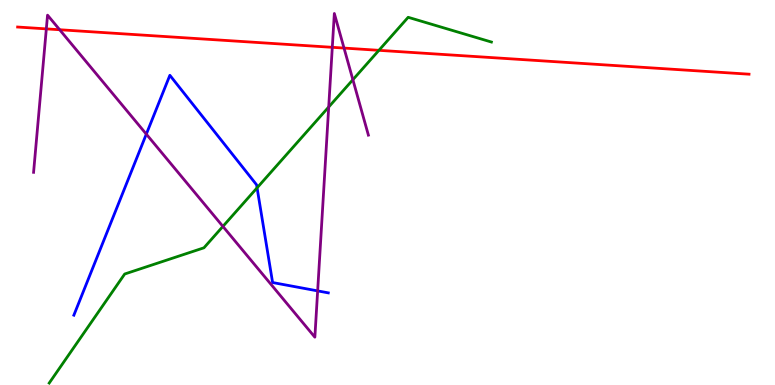[{'lines': ['blue', 'red'], 'intersections': []}, {'lines': ['green', 'red'], 'intersections': [{'x': 4.89, 'y': 8.69}]}, {'lines': ['purple', 'red'], 'intersections': [{'x': 0.598, 'y': 9.25}, {'x': 0.77, 'y': 9.23}, {'x': 4.29, 'y': 8.77}, {'x': 4.44, 'y': 8.75}]}, {'lines': ['blue', 'green'], 'intersections': [{'x': 3.32, 'y': 5.12}]}, {'lines': ['blue', 'purple'], 'intersections': [{'x': 1.89, 'y': 6.52}, {'x': 4.1, 'y': 2.44}]}, {'lines': ['green', 'purple'], 'intersections': [{'x': 2.88, 'y': 4.12}, {'x': 4.24, 'y': 7.22}, {'x': 4.55, 'y': 7.93}]}]